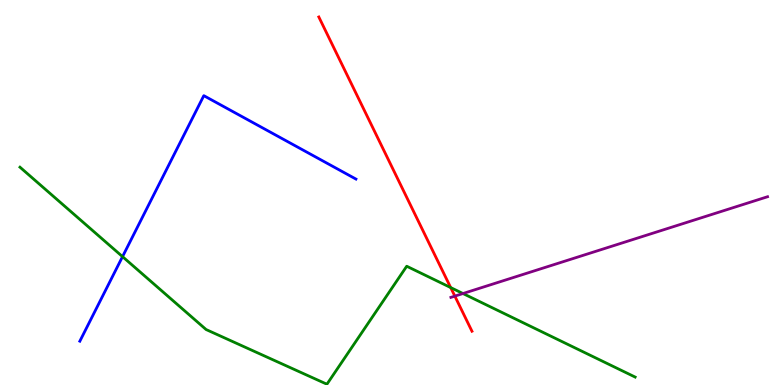[{'lines': ['blue', 'red'], 'intersections': []}, {'lines': ['green', 'red'], 'intersections': [{'x': 5.82, 'y': 2.53}]}, {'lines': ['purple', 'red'], 'intersections': [{'x': 5.87, 'y': 2.31}]}, {'lines': ['blue', 'green'], 'intersections': [{'x': 1.58, 'y': 3.33}]}, {'lines': ['blue', 'purple'], 'intersections': []}, {'lines': ['green', 'purple'], 'intersections': [{'x': 5.97, 'y': 2.38}]}]